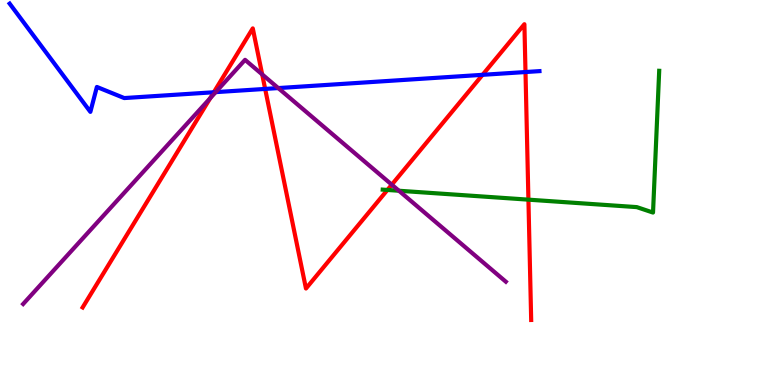[{'lines': ['blue', 'red'], 'intersections': [{'x': 2.76, 'y': 7.6}, {'x': 3.42, 'y': 7.69}, {'x': 6.23, 'y': 8.06}, {'x': 6.78, 'y': 8.13}]}, {'lines': ['green', 'red'], 'intersections': [{'x': 5.0, 'y': 5.07}, {'x': 6.82, 'y': 4.81}]}, {'lines': ['purple', 'red'], 'intersections': [{'x': 2.71, 'y': 7.45}, {'x': 3.38, 'y': 8.07}, {'x': 5.06, 'y': 5.2}]}, {'lines': ['blue', 'green'], 'intersections': []}, {'lines': ['blue', 'purple'], 'intersections': [{'x': 2.78, 'y': 7.61}, {'x': 3.59, 'y': 7.71}]}, {'lines': ['green', 'purple'], 'intersections': [{'x': 5.15, 'y': 5.05}]}]